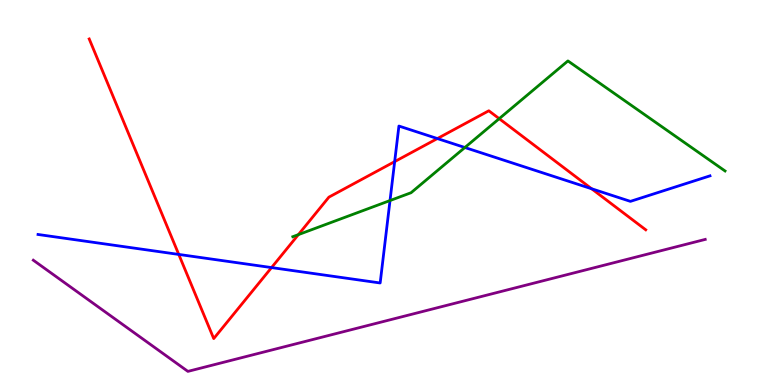[{'lines': ['blue', 'red'], 'intersections': [{'x': 2.31, 'y': 3.39}, {'x': 3.5, 'y': 3.05}, {'x': 5.09, 'y': 5.8}, {'x': 5.64, 'y': 6.4}, {'x': 7.63, 'y': 5.1}]}, {'lines': ['green', 'red'], 'intersections': [{'x': 3.85, 'y': 3.91}, {'x': 6.44, 'y': 6.92}]}, {'lines': ['purple', 'red'], 'intersections': []}, {'lines': ['blue', 'green'], 'intersections': [{'x': 5.03, 'y': 4.79}, {'x': 6.0, 'y': 6.17}]}, {'lines': ['blue', 'purple'], 'intersections': []}, {'lines': ['green', 'purple'], 'intersections': []}]